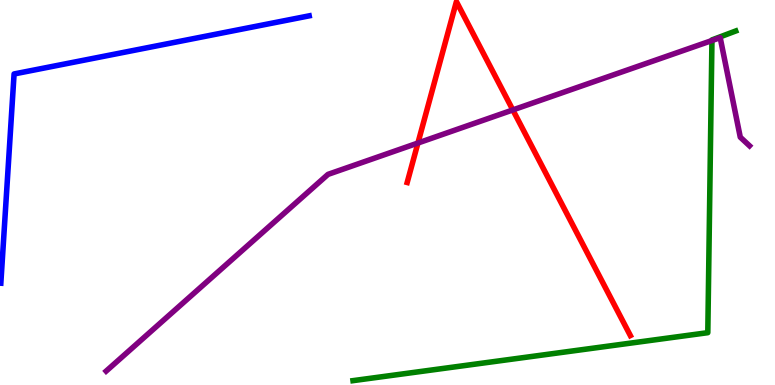[{'lines': ['blue', 'red'], 'intersections': []}, {'lines': ['green', 'red'], 'intersections': []}, {'lines': ['purple', 'red'], 'intersections': [{'x': 5.39, 'y': 6.29}, {'x': 6.62, 'y': 7.14}]}, {'lines': ['blue', 'green'], 'intersections': []}, {'lines': ['blue', 'purple'], 'intersections': []}, {'lines': ['green', 'purple'], 'intersections': [{'x': 9.19, 'y': 8.95}]}]